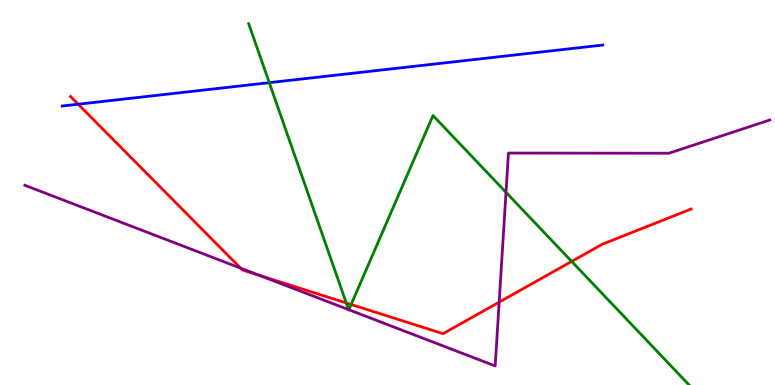[{'lines': ['blue', 'red'], 'intersections': [{'x': 1.01, 'y': 7.29}]}, {'lines': ['green', 'red'], 'intersections': [{'x': 4.47, 'y': 2.13}, {'x': 4.53, 'y': 2.09}, {'x': 7.38, 'y': 3.21}]}, {'lines': ['purple', 'red'], 'intersections': [{'x': 3.1, 'y': 3.03}, {'x': 3.35, 'y': 2.85}, {'x': 6.44, 'y': 2.15}]}, {'lines': ['blue', 'green'], 'intersections': [{'x': 3.47, 'y': 7.85}]}, {'lines': ['blue', 'purple'], 'intersections': []}, {'lines': ['green', 'purple'], 'intersections': [{'x': 4.5, 'y': 1.96}, {'x': 4.5, 'y': 1.95}, {'x': 6.53, 'y': 5.0}]}]